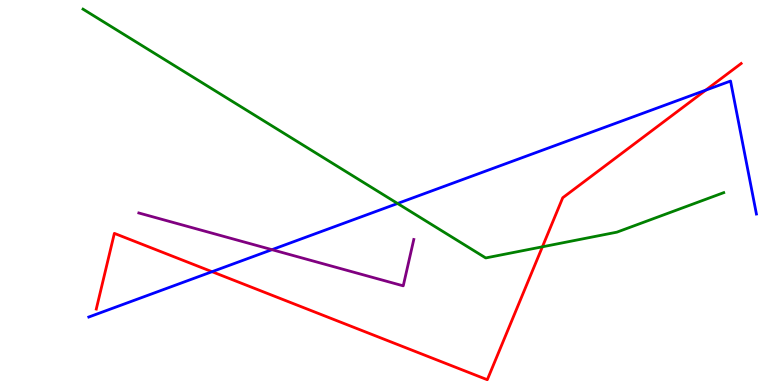[{'lines': ['blue', 'red'], 'intersections': [{'x': 2.74, 'y': 2.94}, {'x': 9.11, 'y': 7.66}]}, {'lines': ['green', 'red'], 'intersections': [{'x': 7.0, 'y': 3.59}]}, {'lines': ['purple', 'red'], 'intersections': []}, {'lines': ['blue', 'green'], 'intersections': [{'x': 5.13, 'y': 4.71}]}, {'lines': ['blue', 'purple'], 'intersections': [{'x': 3.51, 'y': 3.52}]}, {'lines': ['green', 'purple'], 'intersections': []}]